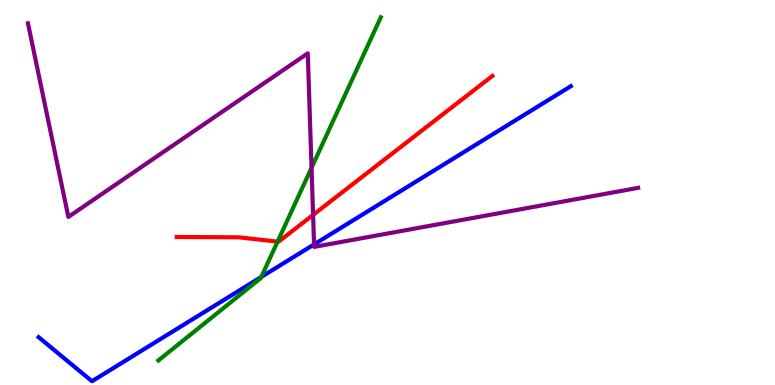[{'lines': ['blue', 'red'], 'intersections': []}, {'lines': ['green', 'red'], 'intersections': [{'x': 3.58, 'y': 3.72}]}, {'lines': ['purple', 'red'], 'intersections': [{'x': 4.04, 'y': 4.42}]}, {'lines': ['blue', 'green'], 'intersections': [{'x': 3.37, 'y': 2.81}]}, {'lines': ['blue', 'purple'], 'intersections': [{'x': 4.05, 'y': 3.65}]}, {'lines': ['green', 'purple'], 'intersections': [{'x': 4.02, 'y': 5.64}]}]